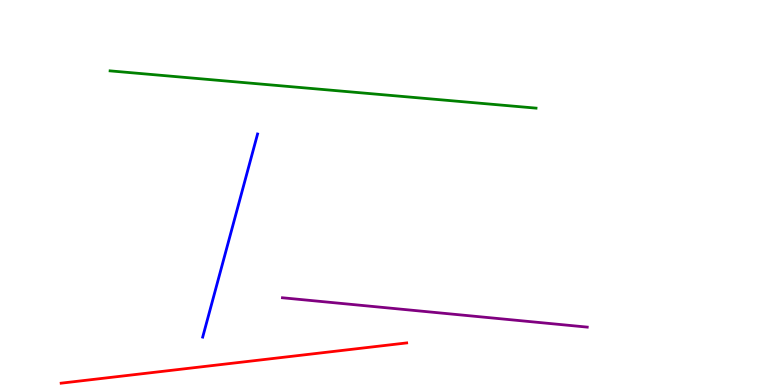[{'lines': ['blue', 'red'], 'intersections': []}, {'lines': ['green', 'red'], 'intersections': []}, {'lines': ['purple', 'red'], 'intersections': []}, {'lines': ['blue', 'green'], 'intersections': []}, {'lines': ['blue', 'purple'], 'intersections': []}, {'lines': ['green', 'purple'], 'intersections': []}]